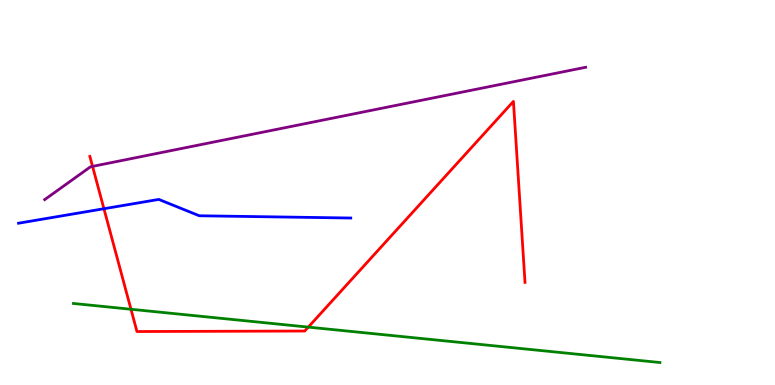[{'lines': ['blue', 'red'], 'intersections': [{'x': 1.34, 'y': 4.58}]}, {'lines': ['green', 'red'], 'intersections': [{'x': 1.69, 'y': 1.97}, {'x': 3.98, 'y': 1.5}]}, {'lines': ['purple', 'red'], 'intersections': [{'x': 1.19, 'y': 5.68}]}, {'lines': ['blue', 'green'], 'intersections': []}, {'lines': ['blue', 'purple'], 'intersections': []}, {'lines': ['green', 'purple'], 'intersections': []}]